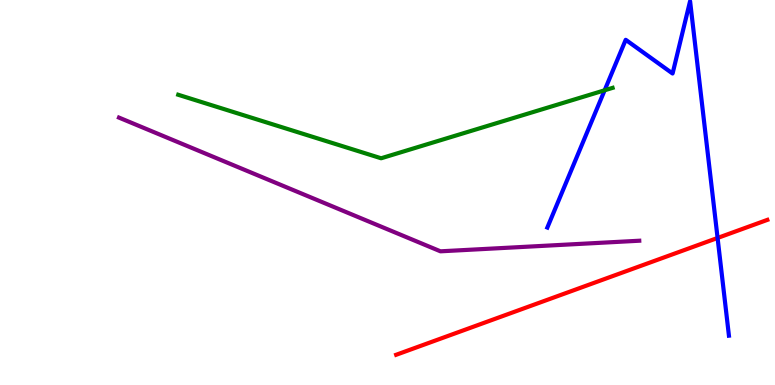[{'lines': ['blue', 'red'], 'intersections': [{'x': 9.26, 'y': 3.82}]}, {'lines': ['green', 'red'], 'intersections': []}, {'lines': ['purple', 'red'], 'intersections': []}, {'lines': ['blue', 'green'], 'intersections': [{'x': 7.8, 'y': 7.65}]}, {'lines': ['blue', 'purple'], 'intersections': []}, {'lines': ['green', 'purple'], 'intersections': []}]